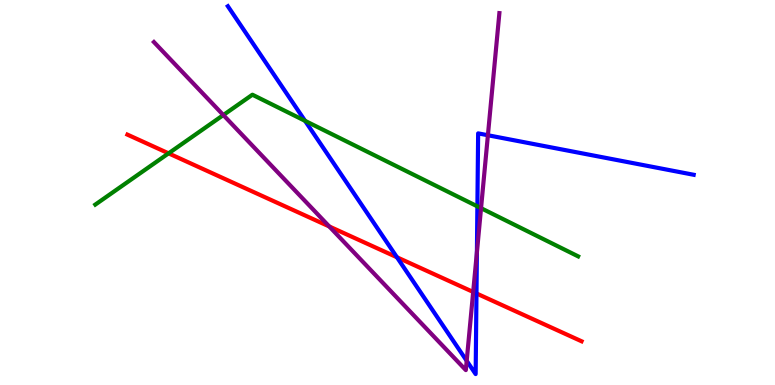[{'lines': ['blue', 'red'], 'intersections': [{'x': 5.12, 'y': 3.32}, {'x': 6.15, 'y': 2.38}]}, {'lines': ['green', 'red'], 'intersections': [{'x': 2.18, 'y': 6.02}]}, {'lines': ['purple', 'red'], 'intersections': [{'x': 4.25, 'y': 4.12}, {'x': 6.11, 'y': 2.42}]}, {'lines': ['blue', 'green'], 'intersections': [{'x': 3.94, 'y': 6.86}, {'x': 6.16, 'y': 4.64}]}, {'lines': ['blue', 'purple'], 'intersections': [{'x': 6.02, 'y': 0.628}, {'x': 6.15, 'y': 3.45}, {'x': 6.3, 'y': 6.49}]}, {'lines': ['green', 'purple'], 'intersections': [{'x': 2.88, 'y': 7.01}, {'x': 6.21, 'y': 4.59}]}]